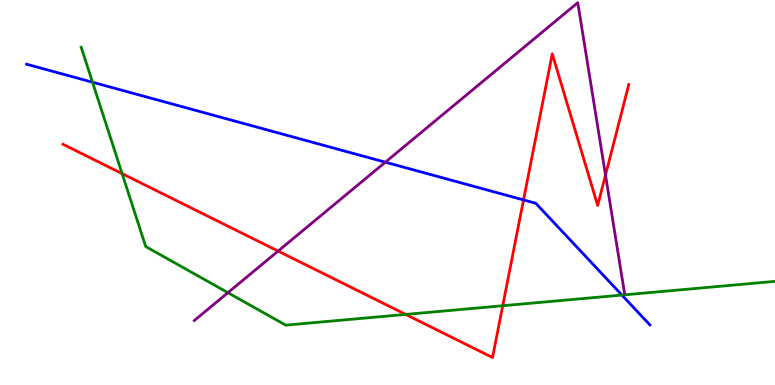[{'lines': ['blue', 'red'], 'intersections': [{'x': 6.76, 'y': 4.81}]}, {'lines': ['green', 'red'], 'intersections': [{'x': 1.58, 'y': 5.49}, {'x': 5.23, 'y': 1.83}, {'x': 6.49, 'y': 2.06}]}, {'lines': ['purple', 'red'], 'intersections': [{'x': 3.59, 'y': 3.48}, {'x': 7.81, 'y': 5.45}]}, {'lines': ['blue', 'green'], 'intersections': [{'x': 1.19, 'y': 7.86}, {'x': 8.02, 'y': 2.34}]}, {'lines': ['blue', 'purple'], 'intersections': [{'x': 4.97, 'y': 5.79}]}, {'lines': ['green', 'purple'], 'intersections': [{'x': 2.94, 'y': 2.4}]}]